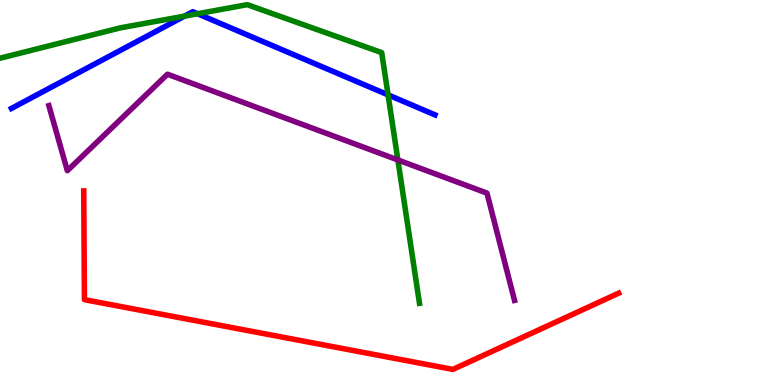[{'lines': ['blue', 'red'], 'intersections': []}, {'lines': ['green', 'red'], 'intersections': []}, {'lines': ['purple', 'red'], 'intersections': []}, {'lines': ['blue', 'green'], 'intersections': [{'x': 2.38, 'y': 9.58}, {'x': 2.55, 'y': 9.64}, {'x': 5.01, 'y': 7.54}]}, {'lines': ['blue', 'purple'], 'intersections': []}, {'lines': ['green', 'purple'], 'intersections': [{'x': 5.13, 'y': 5.85}]}]